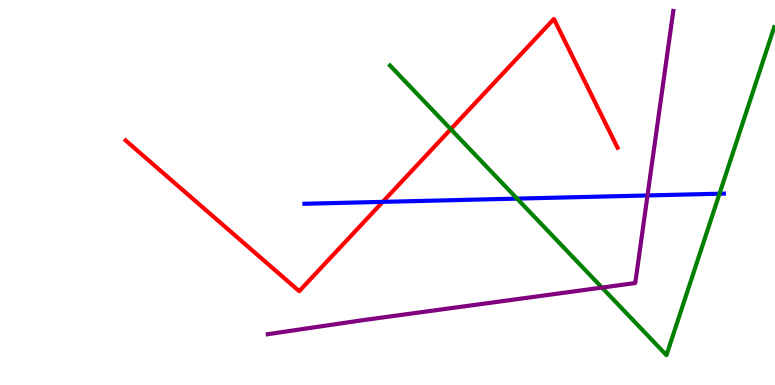[{'lines': ['blue', 'red'], 'intersections': [{'x': 4.94, 'y': 4.76}]}, {'lines': ['green', 'red'], 'intersections': [{'x': 5.82, 'y': 6.64}]}, {'lines': ['purple', 'red'], 'intersections': []}, {'lines': ['blue', 'green'], 'intersections': [{'x': 6.67, 'y': 4.84}, {'x': 9.28, 'y': 4.97}]}, {'lines': ['blue', 'purple'], 'intersections': [{'x': 8.35, 'y': 4.92}]}, {'lines': ['green', 'purple'], 'intersections': [{'x': 7.77, 'y': 2.53}]}]